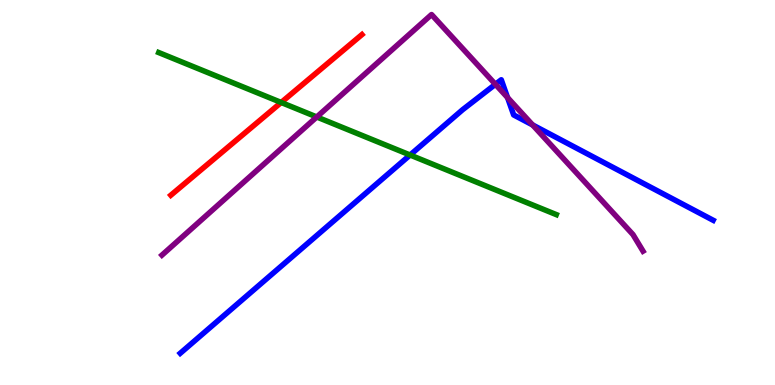[{'lines': ['blue', 'red'], 'intersections': []}, {'lines': ['green', 'red'], 'intersections': [{'x': 3.63, 'y': 7.34}]}, {'lines': ['purple', 'red'], 'intersections': []}, {'lines': ['blue', 'green'], 'intersections': [{'x': 5.29, 'y': 5.97}]}, {'lines': ['blue', 'purple'], 'intersections': [{'x': 6.39, 'y': 7.81}, {'x': 6.55, 'y': 7.47}, {'x': 6.87, 'y': 6.75}]}, {'lines': ['green', 'purple'], 'intersections': [{'x': 4.09, 'y': 6.96}]}]